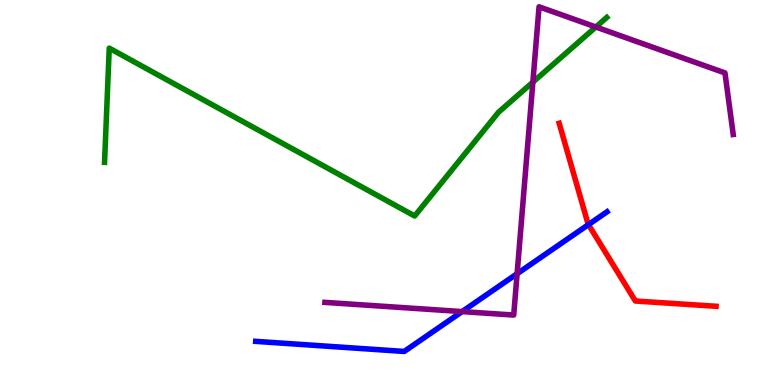[{'lines': ['blue', 'red'], 'intersections': [{'x': 7.59, 'y': 4.17}]}, {'lines': ['green', 'red'], 'intersections': []}, {'lines': ['purple', 'red'], 'intersections': []}, {'lines': ['blue', 'green'], 'intersections': []}, {'lines': ['blue', 'purple'], 'intersections': [{'x': 5.96, 'y': 1.91}, {'x': 6.67, 'y': 2.89}]}, {'lines': ['green', 'purple'], 'intersections': [{'x': 6.88, 'y': 7.87}, {'x': 7.69, 'y': 9.3}]}]